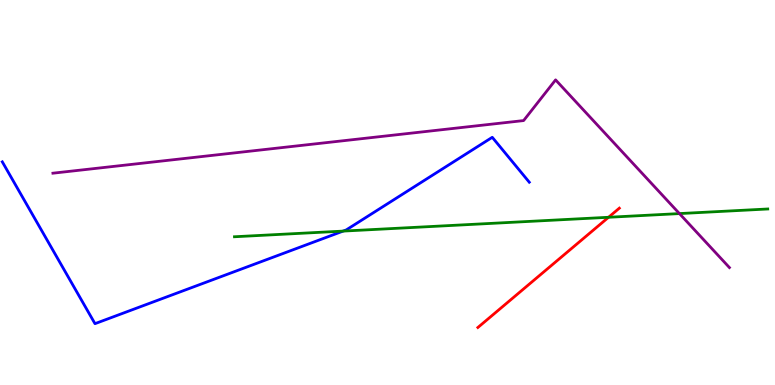[{'lines': ['blue', 'red'], 'intersections': []}, {'lines': ['green', 'red'], 'intersections': [{'x': 7.85, 'y': 4.36}]}, {'lines': ['purple', 'red'], 'intersections': []}, {'lines': ['blue', 'green'], 'intersections': [{'x': 4.43, 'y': 4.0}]}, {'lines': ['blue', 'purple'], 'intersections': []}, {'lines': ['green', 'purple'], 'intersections': [{'x': 8.77, 'y': 4.45}]}]